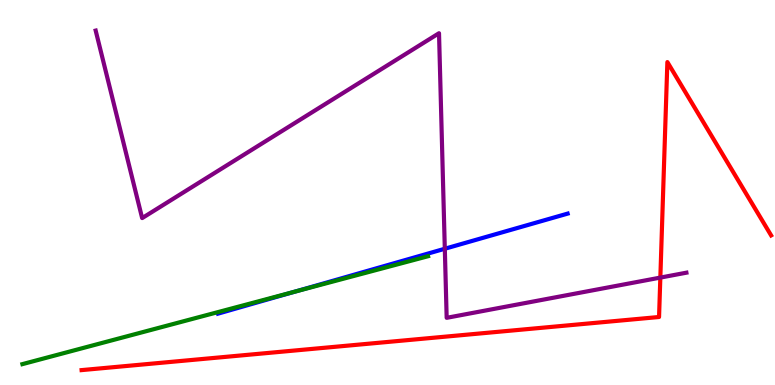[{'lines': ['blue', 'red'], 'intersections': []}, {'lines': ['green', 'red'], 'intersections': []}, {'lines': ['purple', 'red'], 'intersections': [{'x': 8.52, 'y': 2.79}]}, {'lines': ['blue', 'green'], 'intersections': [{'x': 3.81, 'y': 2.43}]}, {'lines': ['blue', 'purple'], 'intersections': [{'x': 5.74, 'y': 3.54}]}, {'lines': ['green', 'purple'], 'intersections': []}]